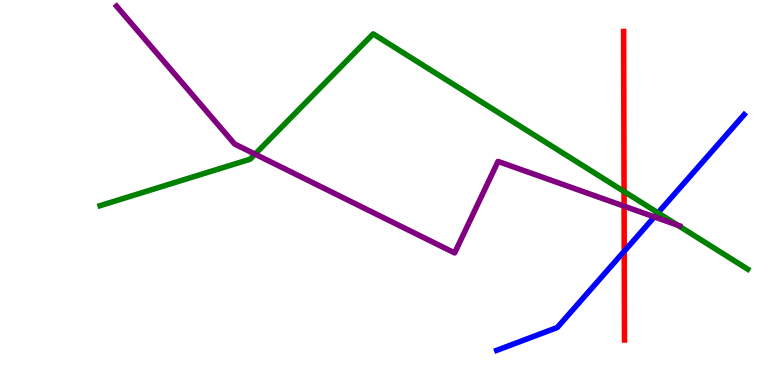[{'lines': ['blue', 'red'], 'intersections': [{'x': 8.05, 'y': 3.47}]}, {'lines': ['green', 'red'], 'intersections': [{'x': 8.05, 'y': 5.03}]}, {'lines': ['purple', 'red'], 'intersections': [{'x': 8.05, 'y': 4.65}]}, {'lines': ['blue', 'green'], 'intersections': [{'x': 8.49, 'y': 4.47}]}, {'lines': ['blue', 'purple'], 'intersections': [{'x': 8.44, 'y': 4.37}]}, {'lines': ['green', 'purple'], 'intersections': [{'x': 3.29, 'y': 6.0}, {'x': 8.74, 'y': 4.15}]}]